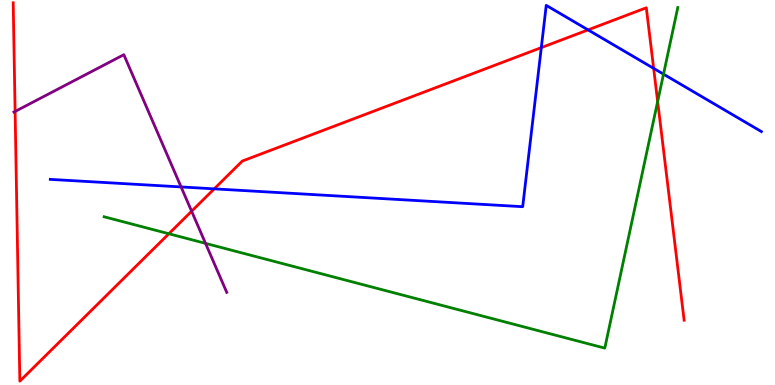[{'lines': ['blue', 'red'], 'intersections': [{'x': 2.76, 'y': 5.09}, {'x': 6.98, 'y': 8.76}, {'x': 7.59, 'y': 9.22}, {'x': 8.43, 'y': 8.22}]}, {'lines': ['green', 'red'], 'intersections': [{'x': 2.18, 'y': 3.93}, {'x': 8.49, 'y': 7.36}]}, {'lines': ['purple', 'red'], 'intersections': [{'x': 0.195, 'y': 7.11}, {'x': 2.47, 'y': 4.51}]}, {'lines': ['blue', 'green'], 'intersections': [{'x': 8.56, 'y': 8.07}]}, {'lines': ['blue', 'purple'], 'intersections': [{'x': 2.34, 'y': 5.14}]}, {'lines': ['green', 'purple'], 'intersections': [{'x': 2.65, 'y': 3.68}]}]